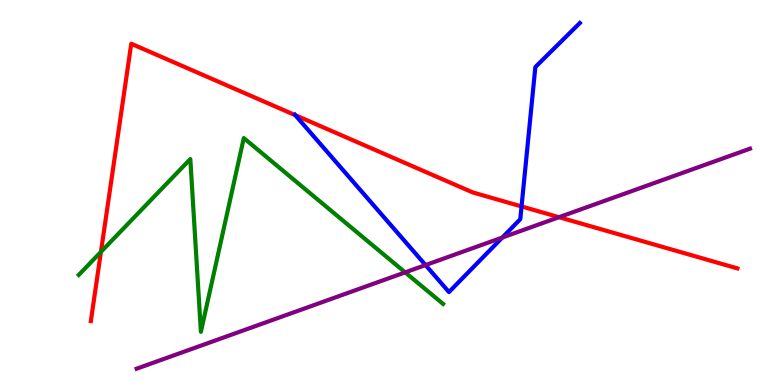[{'lines': ['blue', 'red'], 'intersections': [{'x': 3.81, 'y': 7.01}, {'x': 6.73, 'y': 4.64}]}, {'lines': ['green', 'red'], 'intersections': [{'x': 1.3, 'y': 3.46}]}, {'lines': ['purple', 'red'], 'intersections': [{'x': 7.21, 'y': 4.36}]}, {'lines': ['blue', 'green'], 'intersections': []}, {'lines': ['blue', 'purple'], 'intersections': [{'x': 5.49, 'y': 3.12}, {'x': 6.48, 'y': 3.83}]}, {'lines': ['green', 'purple'], 'intersections': [{'x': 5.23, 'y': 2.93}]}]